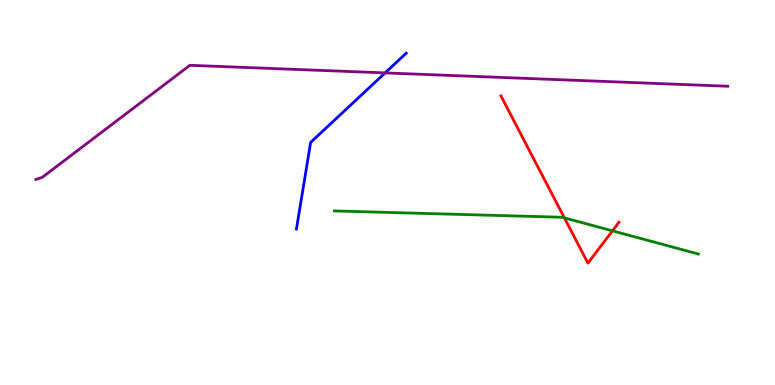[{'lines': ['blue', 'red'], 'intersections': []}, {'lines': ['green', 'red'], 'intersections': [{'x': 7.28, 'y': 4.34}, {'x': 7.9, 'y': 4.0}]}, {'lines': ['purple', 'red'], 'intersections': []}, {'lines': ['blue', 'green'], 'intersections': []}, {'lines': ['blue', 'purple'], 'intersections': [{'x': 4.97, 'y': 8.11}]}, {'lines': ['green', 'purple'], 'intersections': []}]